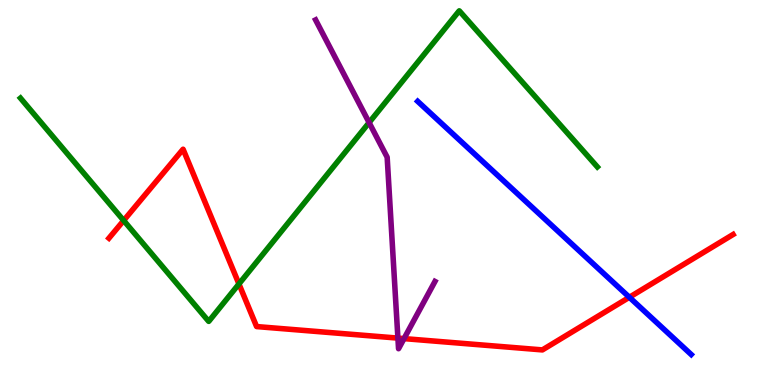[{'lines': ['blue', 'red'], 'intersections': [{'x': 8.12, 'y': 2.28}]}, {'lines': ['green', 'red'], 'intersections': [{'x': 1.6, 'y': 4.27}, {'x': 3.08, 'y': 2.62}]}, {'lines': ['purple', 'red'], 'intersections': [{'x': 5.13, 'y': 1.22}, {'x': 5.21, 'y': 1.2}]}, {'lines': ['blue', 'green'], 'intersections': []}, {'lines': ['blue', 'purple'], 'intersections': []}, {'lines': ['green', 'purple'], 'intersections': [{'x': 4.76, 'y': 6.82}]}]